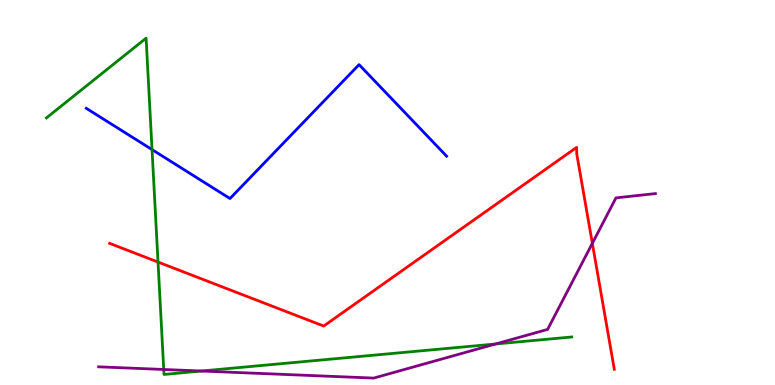[{'lines': ['blue', 'red'], 'intersections': []}, {'lines': ['green', 'red'], 'intersections': [{'x': 2.04, 'y': 3.19}]}, {'lines': ['purple', 'red'], 'intersections': [{'x': 7.64, 'y': 3.68}]}, {'lines': ['blue', 'green'], 'intersections': [{'x': 1.96, 'y': 6.11}]}, {'lines': ['blue', 'purple'], 'intersections': []}, {'lines': ['green', 'purple'], 'intersections': [{'x': 2.11, 'y': 0.403}, {'x': 2.6, 'y': 0.363}, {'x': 6.39, 'y': 1.07}]}]